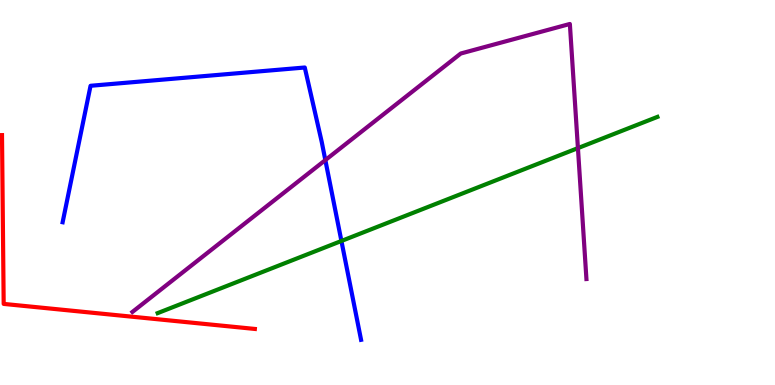[{'lines': ['blue', 'red'], 'intersections': []}, {'lines': ['green', 'red'], 'intersections': []}, {'lines': ['purple', 'red'], 'intersections': []}, {'lines': ['blue', 'green'], 'intersections': [{'x': 4.41, 'y': 3.74}]}, {'lines': ['blue', 'purple'], 'intersections': [{'x': 4.2, 'y': 5.84}]}, {'lines': ['green', 'purple'], 'intersections': [{'x': 7.46, 'y': 6.15}]}]